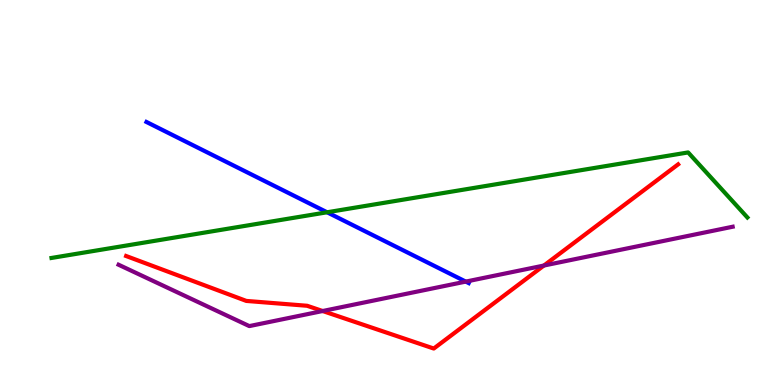[{'lines': ['blue', 'red'], 'intersections': []}, {'lines': ['green', 'red'], 'intersections': []}, {'lines': ['purple', 'red'], 'intersections': [{'x': 4.16, 'y': 1.92}, {'x': 7.02, 'y': 3.1}]}, {'lines': ['blue', 'green'], 'intersections': [{'x': 4.22, 'y': 4.49}]}, {'lines': ['blue', 'purple'], 'intersections': [{'x': 6.01, 'y': 2.69}]}, {'lines': ['green', 'purple'], 'intersections': []}]